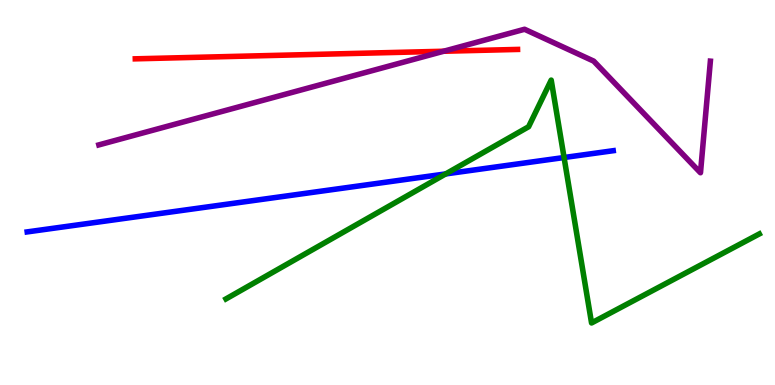[{'lines': ['blue', 'red'], 'intersections': []}, {'lines': ['green', 'red'], 'intersections': []}, {'lines': ['purple', 'red'], 'intersections': [{'x': 5.72, 'y': 8.67}]}, {'lines': ['blue', 'green'], 'intersections': [{'x': 5.75, 'y': 5.48}, {'x': 7.28, 'y': 5.91}]}, {'lines': ['blue', 'purple'], 'intersections': []}, {'lines': ['green', 'purple'], 'intersections': []}]